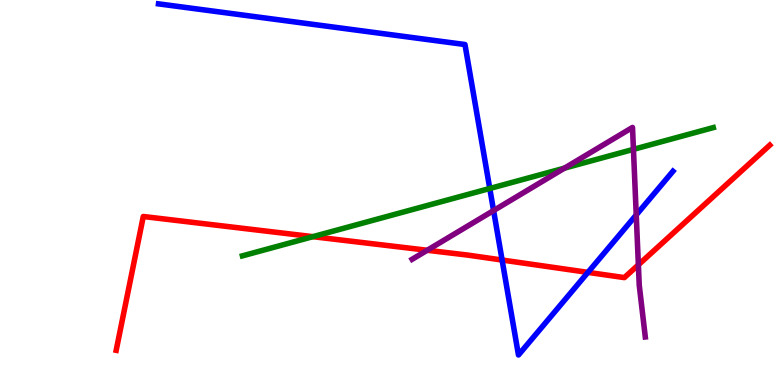[{'lines': ['blue', 'red'], 'intersections': [{'x': 6.48, 'y': 3.25}, {'x': 7.59, 'y': 2.93}]}, {'lines': ['green', 'red'], 'intersections': [{'x': 4.04, 'y': 3.85}]}, {'lines': ['purple', 'red'], 'intersections': [{'x': 5.51, 'y': 3.5}, {'x': 8.24, 'y': 3.12}]}, {'lines': ['blue', 'green'], 'intersections': [{'x': 6.32, 'y': 5.1}]}, {'lines': ['blue', 'purple'], 'intersections': [{'x': 6.37, 'y': 4.53}, {'x': 8.21, 'y': 4.42}]}, {'lines': ['green', 'purple'], 'intersections': [{'x': 7.28, 'y': 5.63}, {'x': 8.17, 'y': 6.12}]}]